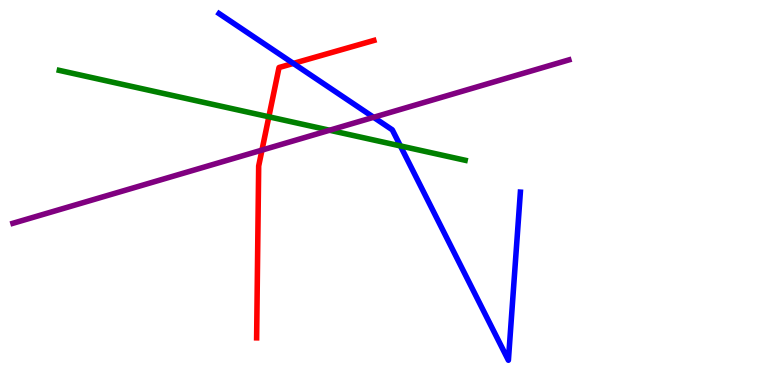[{'lines': ['blue', 'red'], 'intersections': [{'x': 3.79, 'y': 8.35}]}, {'lines': ['green', 'red'], 'intersections': [{'x': 3.47, 'y': 6.97}]}, {'lines': ['purple', 'red'], 'intersections': [{'x': 3.38, 'y': 6.1}]}, {'lines': ['blue', 'green'], 'intersections': [{'x': 5.17, 'y': 6.21}]}, {'lines': ['blue', 'purple'], 'intersections': [{'x': 4.82, 'y': 6.95}]}, {'lines': ['green', 'purple'], 'intersections': [{'x': 4.25, 'y': 6.62}]}]